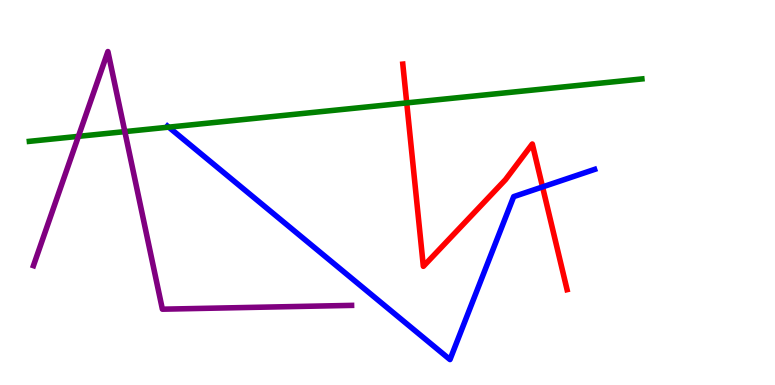[{'lines': ['blue', 'red'], 'intersections': [{'x': 7.0, 'y': 5.15}]}, {'lines': ['green', 'red'], 'intersections': [{'x': 5.25, 'y': 7.33}]}, {'lines': ['purple', 'red'], 'intersections': []}, {'lines': ['blue', 'green'], 'intersections': [{'x': 2.18, 'y': 6.7}]}, {'lines': ['blue', 'purple'], 'intersections': []}, {'lines': ['green', 'purple'], 'intersections': [{'x': 1.01, 'y': 6.46}, {'x': 1.61, 'y': 6.58}]}]